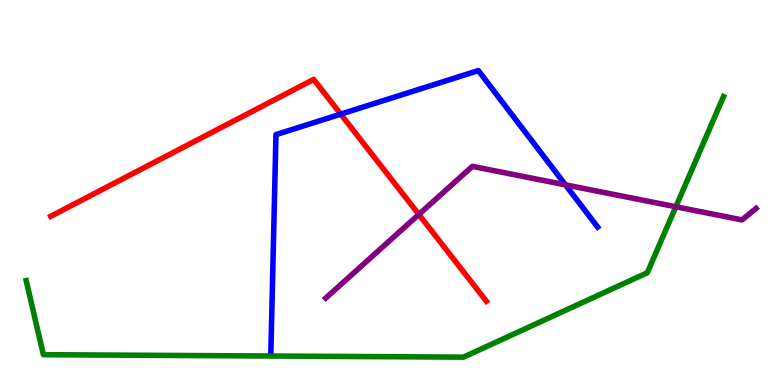[{'lines': ['blue', 'red'], 'intersections': [{'x': 4.4, 'y': 7.04}]}, {'lines': ['green', 'red'], 'intersections': []}, {'lines': ['purple', 'red'], 'intersections': [{'x': 5.4, 'y': 4.43}]}, {'lines': ['blue', 'green'], 'intersections': []}, {'lines': ['blue', 'purple'], 'intersections': [{'x': 7.3, 'y': 5.2}]}, {'lines': ['green', 'purple'], 'intersections': [{'x': 8.72, 'y': 4.63}]}]